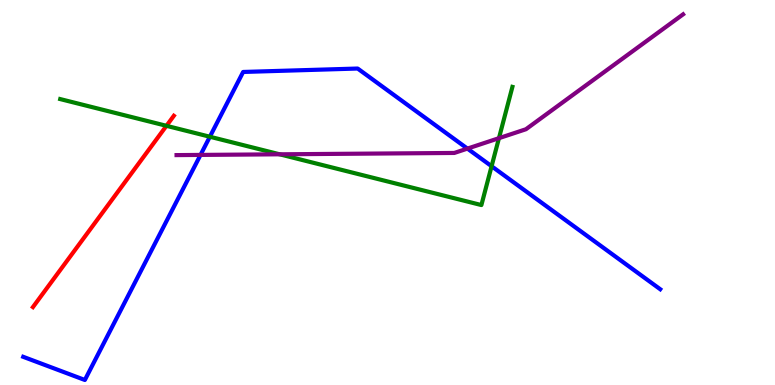[{'lines': ['blue', 'red'], 'intersections': []}, {'lines': ['green', 'red'], 'intersections': [{'x': 2.15, 'y': 6.73}]}, {'lines': ['purple', 'red'], 'intersections': []}, {'lines': ['blue', 'green'], 'intersections': [{'x': 2.71, 'y': 6.45}, {'x': 6.34, 'y': 5.68}]}, {'lines': ['blue', 'purple'], 'intersections': [{'x': 2.59, 'y': 5.98}, {'x': 6.03, 'y': 6.14}]}, {'lines': ['green', 'purple'], 'intersections': [{'x': 3.61, 'y': 5.99}, {'x': 6.44, 'y': 6.41}]}]